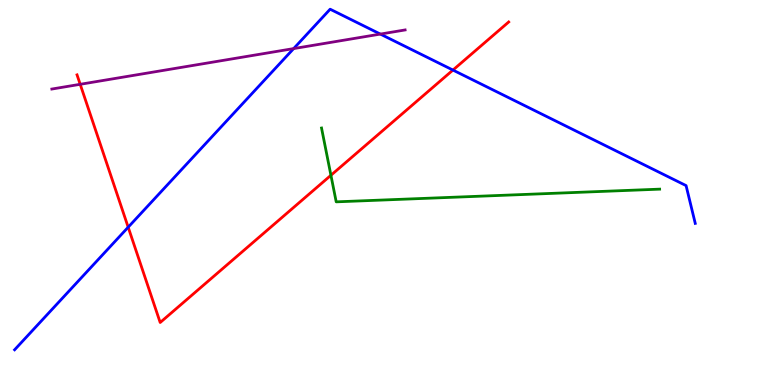[{'lines': ['blue', 'red'], 'intersections': [{'x': 1.65, 'y': 4.1}, {'x': 5.84, 'y': 8.18}]}, {'lines': ['green', 'red'], 'intersections': [{'x': 4.27, 'y': 5.45}]}, {'lines': ['purple', 'red'], 'intersections': [{'x': 1.03, 'y': 7.81}]}, {'lines': ['blue', 'green'], 'intersections': []}, {'lines': ['blue', 'purple'], 'intersections': [{'x': 3.79, 'y': 8.74}, {'x': 4.91, 'y': 9.11}]}, {'lines': ['green', 'purple'], 'intersections': []}]